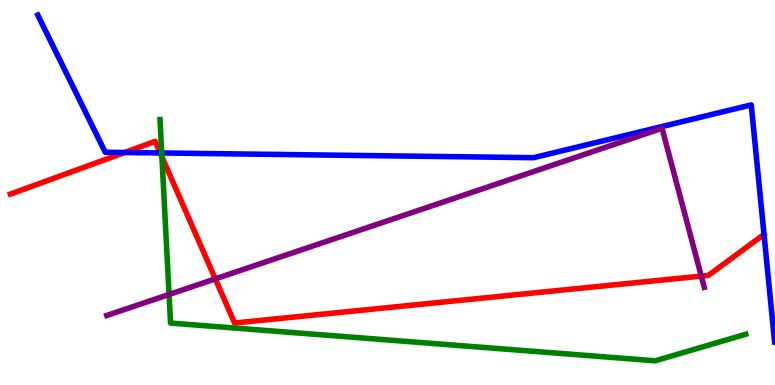[{'lines': ['blue', 'red'], 'intersections': [{'x': 1.61, 'y': 6.04}, {'x': 2.07, 'y': 6.03}]}, {'lines': ['green', 'red'], 'intersections': [{'x': 2.09, 'y': 5.93}]}, {'lines': ['purple', 'red'], 'intersections': [{'x': 2.78, 'y': 2.76}, {'x': 9.05, 'y': 2.83}]}, {'lines': ['blue', 'green'], 'intersections': [{'x': 2.09, 'y': 6.03}]}, {'lines': ['blue', 'purple'], 'intersections': []}, {'lines': ['green', 'purple'], 'intersections': [{'x': 2.18, 'y': 2.35}]}]